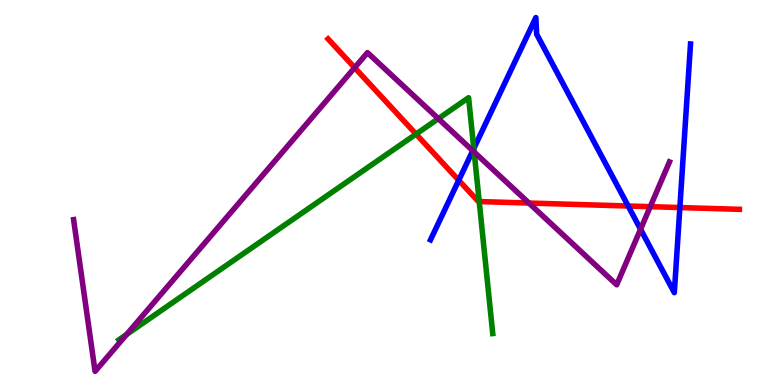[{'lines': ['blue', 'red'], 'intersections': [{'x': 5.92, 'y': 5.32}, {'x': 8.11, 'y': 4.65}, {'x': 8.77, 'y': 4.61}]}, {'lines': ['green', 'red'], 'intersections': [{'x': 5.37, 'y': 6.52}, {'x': 6.18, 'y': 4.76}]}, {'lines': ['purple', 'red'], 'intersections': [{'x': 4.58, 'y': 8.24}, {'x': 6.82, 'y': 4.73}, {'x': 8.39, 'y': 4.63}]}, {'lines': ['blue', 'green'], 'intersections': [{'x': 6.11, 'y': 6.14}]}, {'lines': ['blue', 'purple'], 'intersections': [{'x': 6.1, 'y': 6.09}, {'x': 8.27, 'y': 4.05}]}, {'lines': ['green', 'purple'], 'intersections': [{'x': 1.63, 'y': 1.31}, {'x': 5.66, 'y': 6.92}, {'x': 6.12, 'y': 6.05}]}]